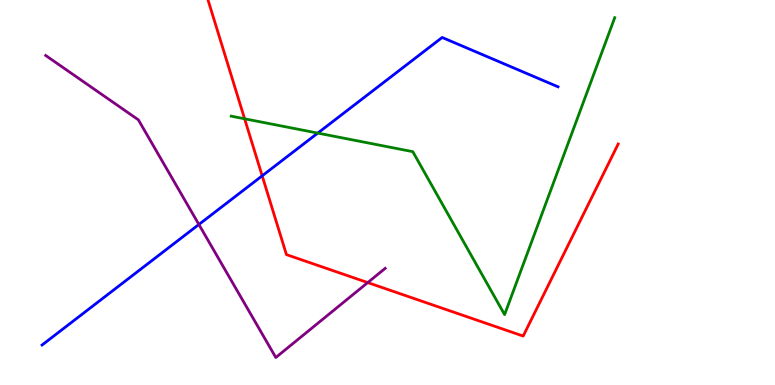[{'lines': ['blue', 'red'], 'intersections': [{'x': 3.38, 'y': 5.43}]}, {'lines': ['green', 'red'], 'intersections': [{'x': 3.16, 'y': 6.91}]}, {'lines': ['purple', 'red'], 'intersections': [{'x': 4.74, 'y': 2.66}]}, {'lines': ['blue', 'green'], 'intersections': [{'x': 4.1, 'y': 6.54}]}, {'lines': ['blue', 'purple'], 'intersections': [{'x': 2.57, 'y': 4.17}]}, {'lines': ['green', 'purple'], 'intersections': []}]